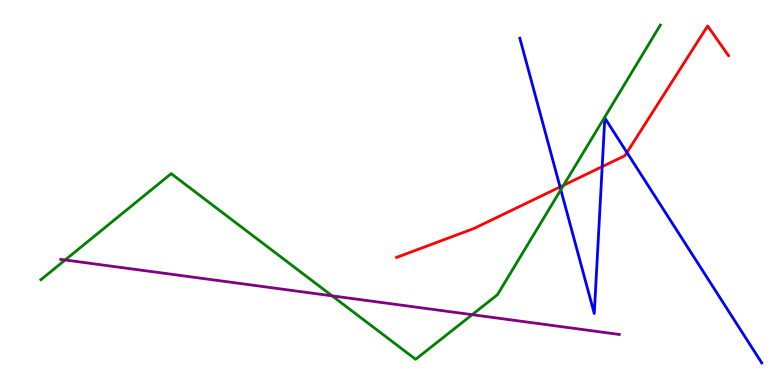[{'lines': ['blue', 'red'], 'intersections': [{'x': 7.23, 'y': 5.14}, {'x': 7.77, 'y': 5.67}, {'x': 8.09, 'y': 6.04}]}, {'lines': ['green', 'red'], 'intersections': [{'x': 7.27, 'y': 5.19}]}, {'lines': ['purple', 'red'], 'intersections': []}, {'lines': ['blue', 'green'], 'intersections': [{'x': 7.24, 'y': 5.07}]}, {'lines': ['blue', 'purple'], 'intersections': []}, {'lines': ['green', 'purple'], 'intersections': [{'x': 0.841, 'y': 3.25}, {'x': 4.29, 'y': 2.32}, {'x': 6.09, 'y': 1.83}]}]